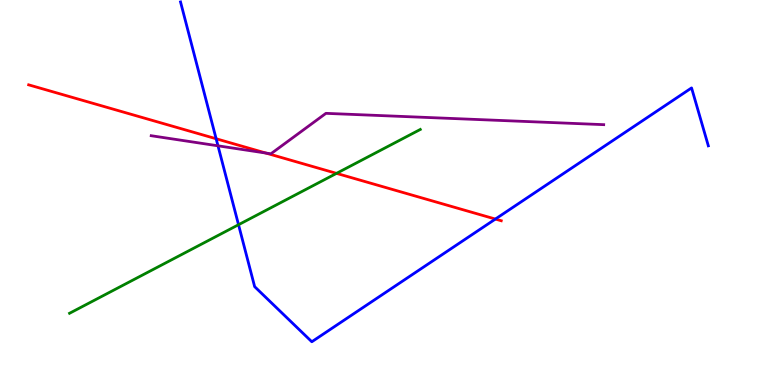[{'lines': ['blue', 'red'], 'intersections': [{'x': 2.79, 'y': 6.4}, {'x': 6.39, 'y': 4.31}]}, {'lines': ['green', 'red'], 'intersections': [{'x': 4.34, 'y': 5.5}]}, {'lines': ['purple', 'red'], 'intersections': [{'x': 3.43, 'y': 6.02}]}, {'lines': ['blue', 'green'], 'intersections': [{'x': 3.08, 'y': 4.16}]}, {'lines': ['blue', 'purple'], 'intersections': [{'x': 2.81, 'y': 6.21}]}, {'lines': ['green', 'purple'], 'intersections': []}]